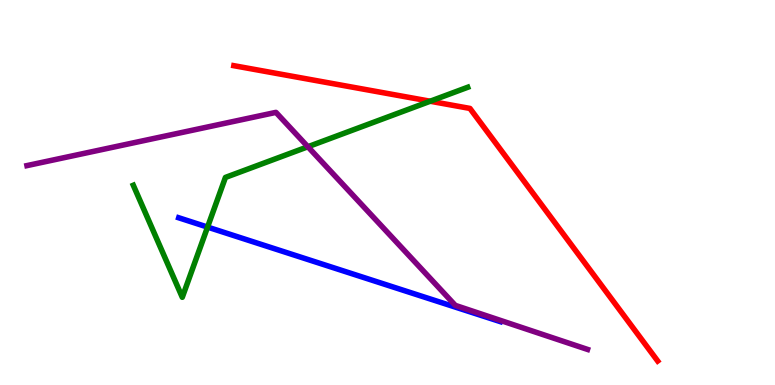[{'lines': ['blue', 'red'], 'intersections': []}, {'lines': ['green', 'red'], 'intersections': [{'x': 5.55, 'y': 7.37}]}, {'lines': ['purple', 'red'], 'intersections': []}, {'lines': ['blue', 'green'], 'intersections': [{'x': 2.68, 'y': 4.1}]}, {'lines': ['blue', 'purple'], 'intersections': []}, {'lines': ['green', 'purple'], 'intersections': [{'x': 3.97, 'y': 6.19}]}]